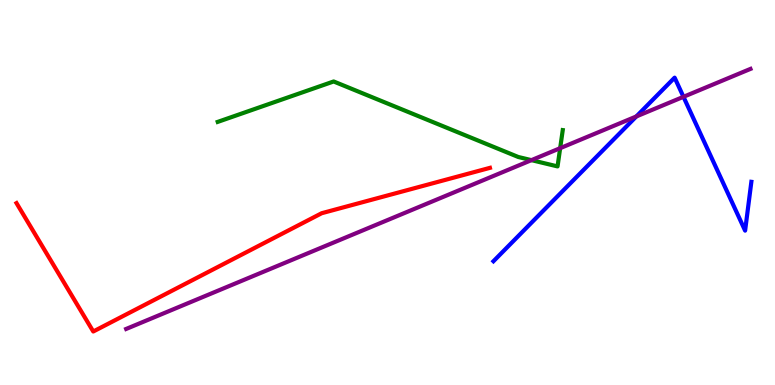[{'lines': ['blue', 'red'], 'intersections': []}, {'lines': ['green', 'red'], 'intersections': []}, {'lines': ['purple', 'red'], 'intersections': []}, {'lines': ['blue', 'green'], 'intersections': []}, {'lines': ['blue', 'purple'], 'intersections': [{'x': 8.21, 'y': 6.98}, {'x': 8.82, 'y': 7.49}]}, {'lines': ['green', 'purple'], 'intersections': [{'x': 6.86, 'y': 5.84}, {'x': 7.23, 'y': 6.15}]}]